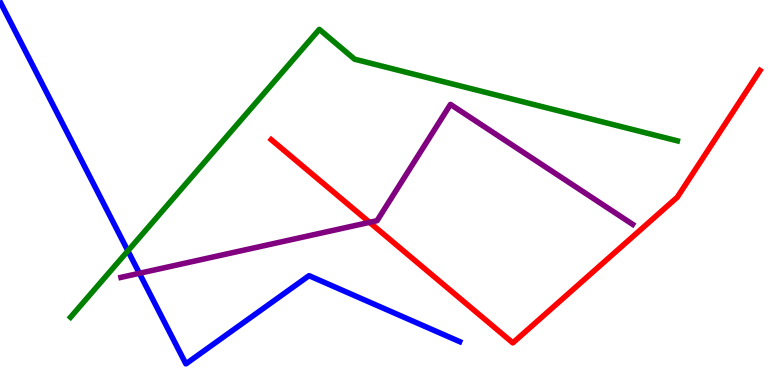[{'lines': ['blue', 'red'], 'intersections': []}, {'lines': ['green', 'red'], 'intersections': []}, {'lines': ['purple', 'red'], 'intersections': [{'x': 4.77, 'y': 4.22}]}, {'lines': ['blue', 'green'], 'intersections': [{'x': 1.65, 'y': 3.48}]}, {'lines': ['blue', 'purple'], 'intersections': [{'x': 1.8, 'y': 2.9}]}, {'lines': ['green', 'purple'], 'intersections': []}]